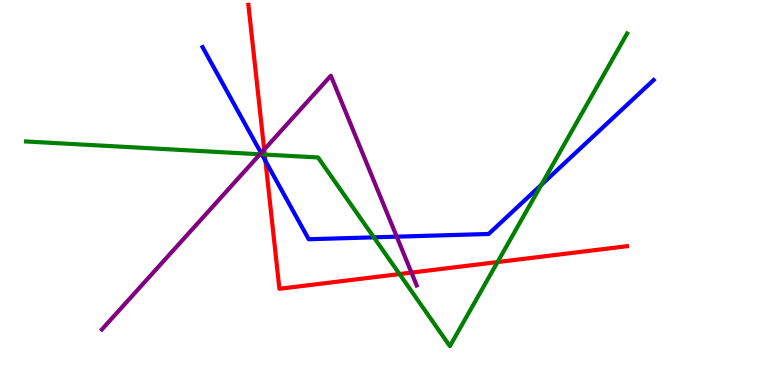[{'lines': ['blue', 'red'], 'intersections': [{'x': 3.42, 'y': 5.82}]}, {'lines': ['green', 'red'], 'intersections': [{'x': 3.42, 'y': 5.99}, {'x': 5.16, 'y': 2.88}, {'x': 6.42, 'y': 3.19}]}, {'lines': ['purple', 'red'], 'intersections': [{'x': 3.41, 'y': 6.12}, {'x': 5.31, 'y': 2.92}]}, {'lines': ['blue', 'green'], 'intersections': [{'x': 3.38, 'y': 5.99}, {'x': 4.82, 'y': 3.84}, {'x': 6.99, 'y': 5.2}]}, {'lines': ['blue', 'purple'], 'intersections': [{'x': 3.37, 'y': 6.03}, {'x': 5.12, 'y': 3.85}]}, {'lines': ['green', 'purple'], 'intersections': [{'x': 3.35, 'y': 5.99}]}]